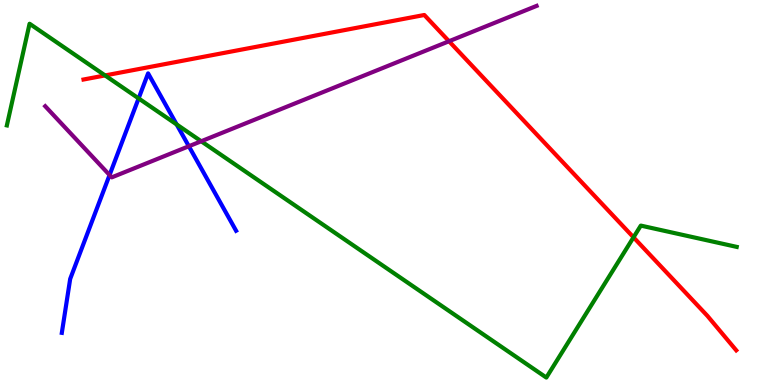[{'lines': ['blue', 'red'], 'intersections': []}, {'lines': ['green', 'red'], 'intersections': [{'x': 1.36, 'y': 8.04}, {'x': 8.17, 'y': 3.84}]}, {'lines': ['purple', 'red'], 'intersections': [{'x': 5.79, 'y': 8.93}]}, {'lines': ['blue', 'green'], 'intersections': [{'x': 1.79, 'y': 7.44}, {'x': 2.28, 'y': 6.77}]}, {'lines': ['blue', 'purple'], 'intersections': [{'x': 1.41, 'y': 5.45}, {'x': 2.44, 'y': 6.2}]}, {'lines': ['green', 'purple'], 'intersections': [{'x': 2.6, 'y': 6.33}]}]